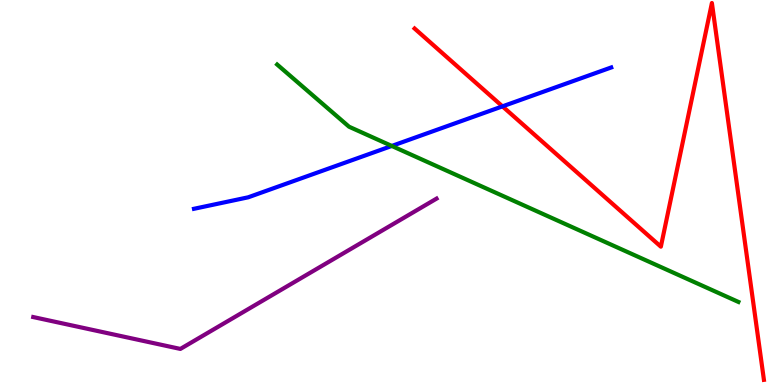[{'lines': ['blue', 'red'], 'intersections': [{'x': 6.48, 'y': 7.24}]}, {'lines': ['green', 'red'], 'intersections': []}, {'lines': ['purple', 'red'], 'intersections': []}, {'lines': ['blue', 'green'], 'intersections': [{'x': 5.06, 'y': 6.21}]}, {'lines': ['blue', 'purple'], 'intersections': []}, {'lines': ['green', 'purple'], 'intersections': []}]